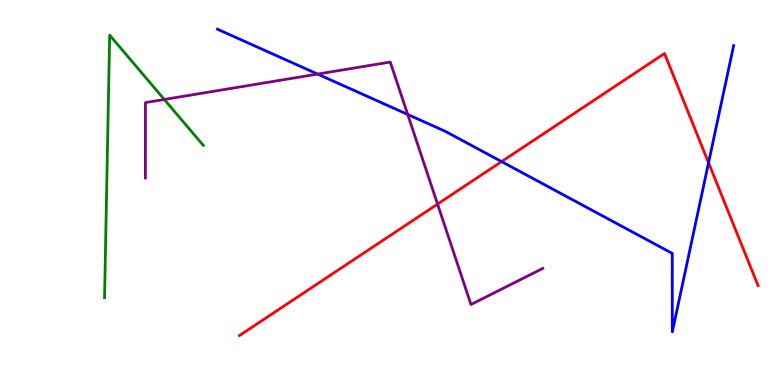[{'lines': ['blue', 'red'], 'intersections': [{'x': 6.47, 'y': 5.8}, {'x': 9.14, 'y': 5.77}]}, {'lines': ['green', 'red'], 'intersections': []}, {'lines': ['purple', 'red'], 'intersections': [{'x': 5.65, 'y': 4.7}]}, {'lines': ['blue', 'green'], 'intersections': []}, {'lines': ['blue', 'purple'], 'intersections': [{'x': 4.1, 'y': 8.08}, {'x': 5.26, 'y': 7.03}]}, {'lines': ['green', 'purple'], 'intersections': [{'x': 2.12, 'y': 7.42}]}]